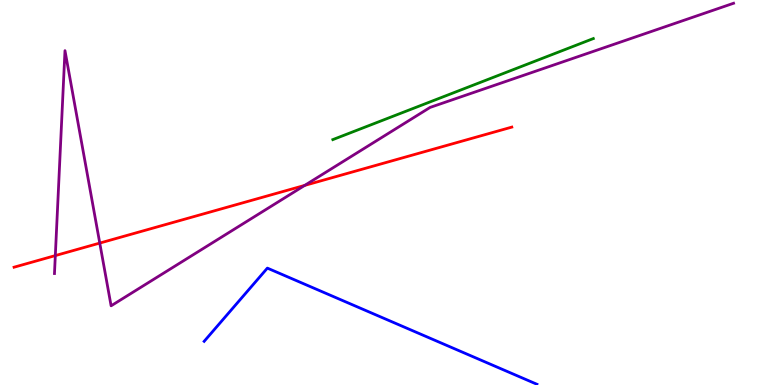[{'lines': ['blue', 'red'], 'intersections': []}, {'lines': ['green', 'red'], 'intersections': []}, {'lines': ['purple', 'red'], 'intersections': [{'x': 0.714, 'y': 3.36}, {'x': 1.29, 'y': 3.69}, {'x': 3.93, 'y': 5.18}]}, {'lines': ['blue', 'green'], 'intersections': []}, {'lines': ['blue', 'purple'], 'intersections': []}, {'lines': ['green', 'purple'], 'intersections': []}]